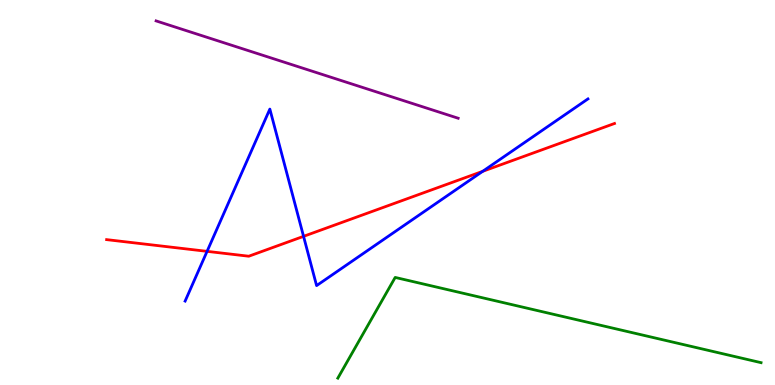[{'lines': ['blue', 'red'], 'intersections': [{'x': 2.67, 'y': 3.47}, {'x': 3.92, 'y': 3.86}, {'x': 6.23, 'y': 5.55}]}, {'lines': ['green', 'red'], 'intersections': []}, {'lines': ['purple', 'red'], 'intersections': []}, {'lines': ['blue', 'green'], 'intersections': []}, {'lines': ['blue', 'purple'], 'intersections': []}, {'lines': ['green', 'purple'], 'intersections': []}]